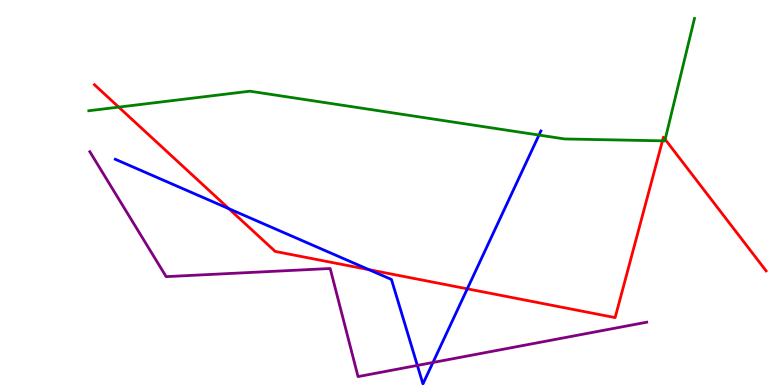[{'lines': ['blue', 'red'], 'intersections': [{'x': 2.95, 'y': 4.58}, {'x': 4.76, 'y': 3.0}, {'x': 6.03, 'y': 2.5}]}, {'lines': ['green', 'red'], 'intersections': [{'x': 1.53, 'y': 7.22}, {'x': 8.55, 'y': 6.34}, {'x': 8.58, 'y': 6.38}]}, {'lines': ['purple', 'red'], 'intersections': []}, {'lines': ['blue', 'green'], 'intersections': [{'x': 6.95, 'y': 6.49}]}, {'lines': ['blue', 'purple'], 'intersections': [{'x': 5.39, 'y': 0.509}, {'x': 5.59, 'y': 0.585}]}, {'lines': ['green', 'purple'], 'intersections': []}]